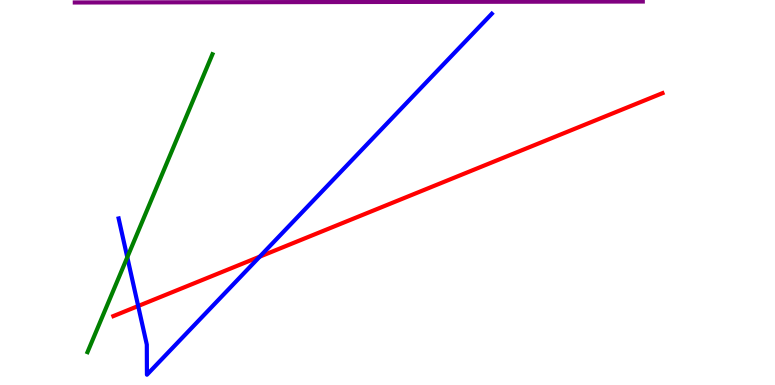[{'lines': ['blue', 'red'], 'intersections': [{'x': 1.78, 'y': 2.05}, {'x': 3.35, 'y': 3.33}]}, {'lines': ['green', 'red'], 'intersections': []}, {'lines': ['purple', 'red'], 'intersections': []}, {'lines': ['blue', 'green'], 'intersections': [{'x': 1.64, 'y': 3.32}]}, {'lines': ['blue', 'purple'], 'intersections': []}, {'lines': ['green', 'purple'], 'intersections': []}]